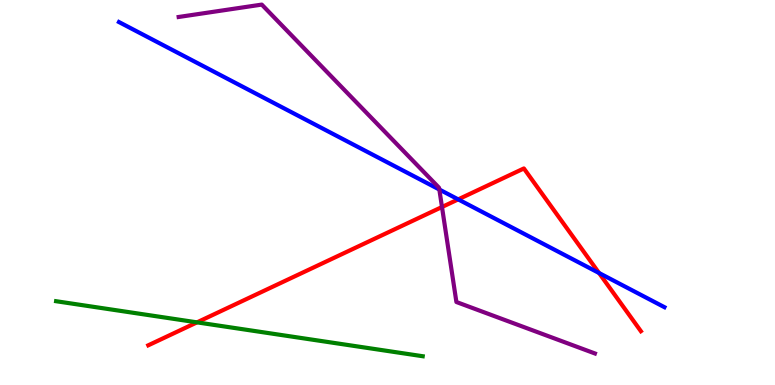[{'lines': ['blue', 'red'], 'intersections': [{'x': 5.91, 'y': 4.82}, {'x': 7.73, 'y': 2.91}]}, {'lines': ['green', 'red'], 'intersections': [{'x': 2.54, 'y': 1.63}]}, {'lines': ['purple', 'red'], 'intersections': [{'x': 5.7, 'y': 4.62}]}, {'lines': ['blue', 'green'], 'intersections': []}, {'lines': ['blue', 'purple'], 'intersections': [{'x': 5.67, 'y': 5.08}]}, {'lines': ['green', 'purple'], 'intersections': []}]